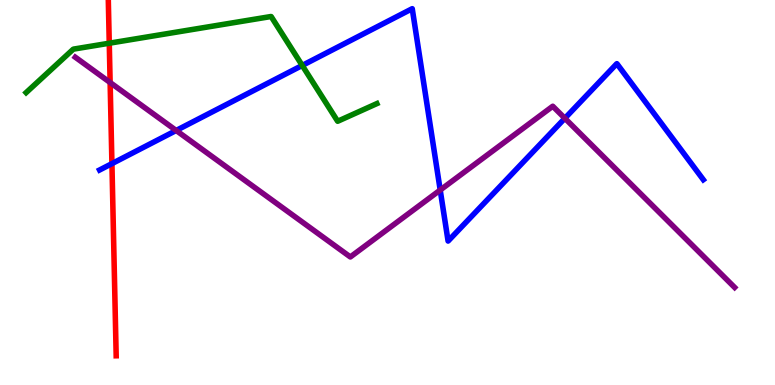[{'lines': ['blue', 'red'], 'intersections': [{'x': 1.44, 'y': 5.75}]}, {'lines': ['green', 'red'], 'intersections': [{'x': 1.41, 'y': 8.88}]}, {'lines': ['purple', 'red'], 'intersections': [{'x': 1.42, 'y': 7.86}]}, {'lines': ['blue', 'green'], 'intersections': [{'x': 3.9, 'y': 8.3}]}, {'lines': ['blue', 'purple'], 'intersections': [{'x': 2.27, 'y': 6.61}, {'x': 5.68, 'y': 5.06}, {'x': 7.29, 'y': 6.93}]}, {'lines': ['green', 'purple'], 'intersections': []}]